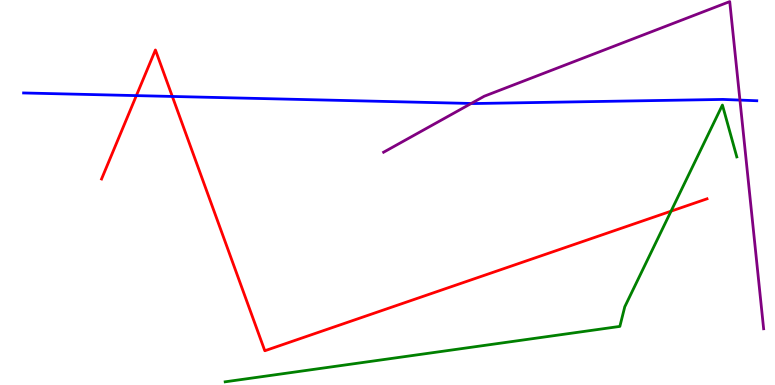[{'lines': ['blue', 'red'], 'intersections': [{'x': 1.76, 'y': 7.52}, {'x': 2.22, 'y': 7.49}]}, {'lines': ['green', 'red'], 'intersections': [{'x': 8.66, 'y': 4.51}]}, {'lines': ['purple', 'red'], 'intersections': []}, {'lines': ['blue', 'green'], 'intersections': []}, {'lines': ['blue', 'purple'], 'intersections': [{'x': 6.08, 'y': 7.31}, {'x': 9.55, 'y': 7.4}]}, {'lines': ['green', 'purple'], 'intersections': []}]